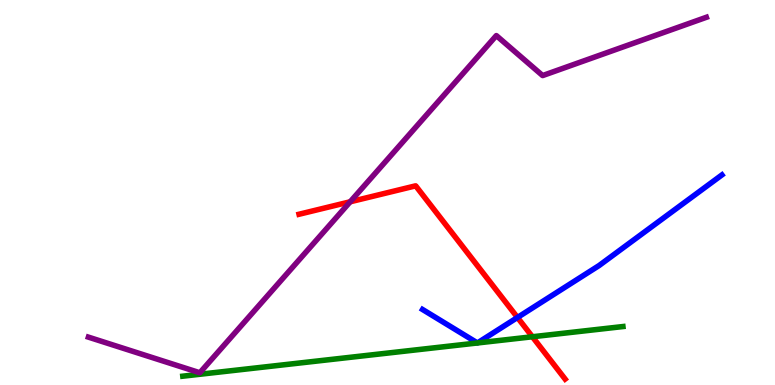[{'lines': ['blue', 'red'], 'intersections': [{'x': 6.68, 'y': 1.75}]}, {'lines': ['green', 'red'], 'intersections': [{'x': 6.87, 'y': 1.25}]}, {'lines': ['purple', 'red'], 'intersections': [{'x': 4.52, 'y': 4.76}]}, {'lines': ['blue', 'green'], 'intersections': []}, {'lines': ['blue', 'purple'], 'intersections': []}, {'lines': ['green', 'purple'], 'intersections': []}]